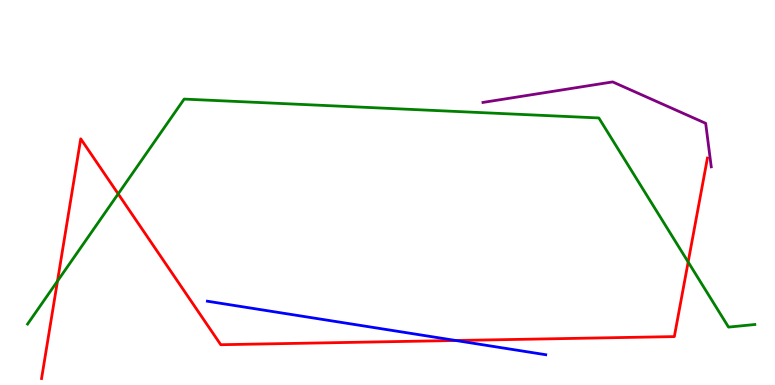[{'lines': ['blue', 'red'], 'intersections': [{'x': 5.88, 'y': 1.16}]}, {'lines': ['green', 'red'], 'intersections': [{'x': 0.742, 'y': 2.7}, {'x': 1.52, 'y': 4.96}, {'x': 8.88, 'y': 3.19}]}, {'lines': ['purple', 'red'], 'intersections': []}, {'lines': ['blue', 'green'], 'intersections': []}, {'lines': ['blue', 'purple'], 'intersections': []}, {'lines': ['green', 'purple'], 'intersections': []}]